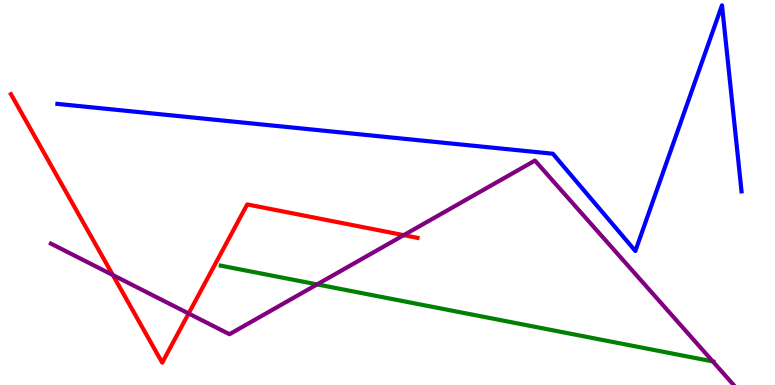[{'lines': ['blue', 'red'], 'intersections': []}, {'lines': ['green', 'red'], 'intersections': []}, {'lines': ['purple', 'red'], 'intersections': [{'x': 1.46, 'y': 2.86}, {'x': 2.43, 'y': 1.86}, {'x': 5.21, 'y': 3.89}]}, {'lines': ['blue', 'green'], 'intersections': []}, {'lines': ['blue', 'purple'], 'intersections': []}, {'lines': ['green', 'purple'], 'intersections': [{'x': 4.09, 'y': 2.61}, {'x': 9.2, 'y': 0.612}]}]